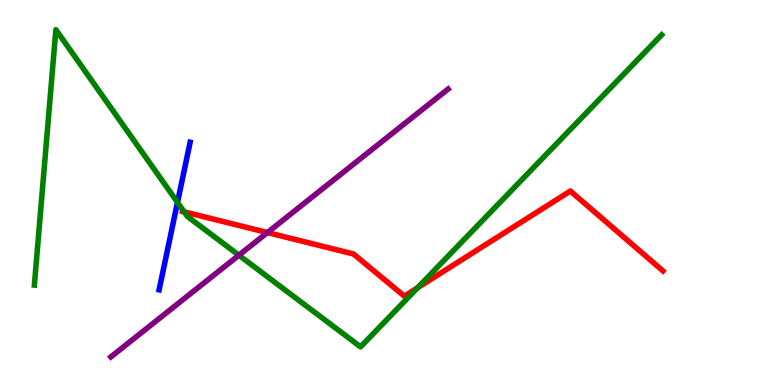[{'lines': ['blue', 'red'], 'intersections': []}, {'lines': ['green', 'red'], 'intersections': [{'x': 2.38, 'y': 4.5}, {'x': 5.39, 'y': 2.53}]}, {'lines': ['purple', 'red'], 'intersections': [{'x': 3.45, 'y': 3.96}]}, {'lines': ['blue', 'green'], 'intersections': [{'x': 2.29, 'y': 4.74}]}, {'lines': ['blue', 'purple'], 'intersections': []}, {'lines': ['green', 'purple'], 'intersections': [{'x': 3.08, 'y': 3.37}]}]